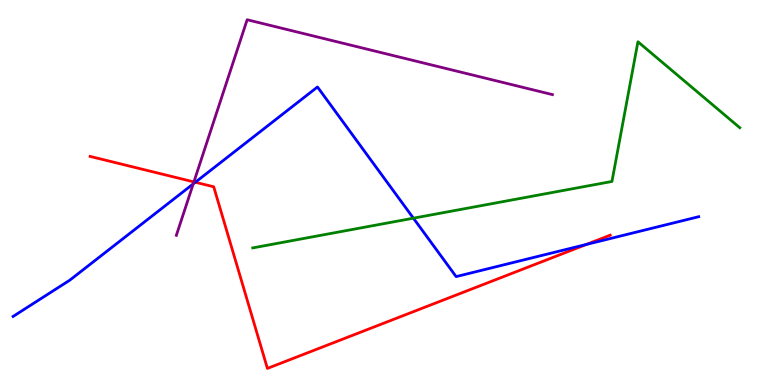[{'lines': ['blue', 'red'], 'intersections': [{'x': 2.52, 'y': 5.27}, {'x': 7.57, 'y': 3.65}]}, {'lines': ['green', 'red'], 'intersections': []}, {'lines': ['purple', 'red'], 'intersections': [{'x': 2.5, 'y': 5.28}]}, {'lines': ['blue', 'green'], 'intersections': [{'x': 5.33, 'y': 4.33}]}, {'lines': ['blue', 'purple'], 'intersections': [{'x': 2.49, 'y': 5.22}]}, {'lines': ['green', 'purple'], 'intersections': []}]